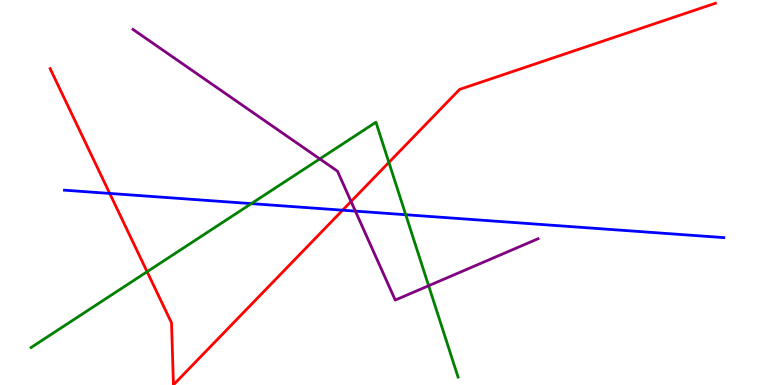[{'lines': ['blue', 'red'], 'intersections': [{'x': 1.42, 'y': 4.98}, {'x': 4.42, 'y': 4.54}]}, {'lines': ['green', 'red'], 'intersections': [{'x': 1.9, 'y': 2.94}, {'x': 5.02, 'y': 5.78}]}, {'lines': ['purple', 'red'], 'intersections': [{'x': 4.53, 'y': 4.77}]}, {'lines': ['blue', 'green'], 'intersections': [{'x': 3.24, 'y': 4.71}, {'x': 5.24, 'y': 4.42}]}, {'lines': ['blue', 'purple'], 'intersections': [{'x': 4.59, 'y': 4.52}]}, {'lines': ['green', 'purple'], 'intersections': [{'x': 4.13, 'y': 5.87}, {'x': 5.53, 'y': 2.58}]}]